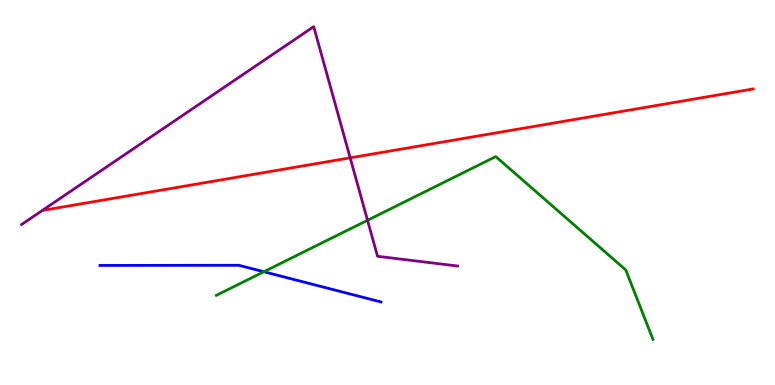[{'lines': ['blue', 'red'], 'intersections': []}, {'lines': ['green', 'red'], 'intersections': []}, {'lines': ['purple', 'red'], 'intersections': [{'x': 4.52, 'y': 5.9}]}, {'lines': ['blue', 'green'], 'intersections': [{'x': 3.4, 'y': 2.94}]}, {'lines': ['blue', 'purple'], 'intersections': []}, {'lines': ['green', 'purple'], 'intersections': [{'x': 4.74, 'y': 4.28}]}]